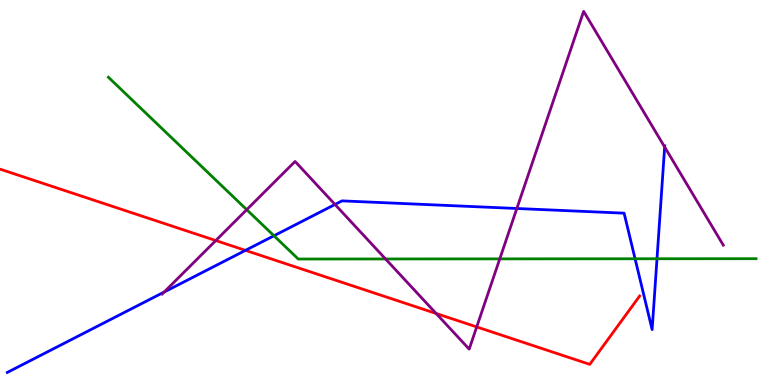[{'lines': ['blue', 'red'], 'intersections': [{'x': 3.17, 'y': 3.5}]}, {'lines': ['green', 'red'], 'intersections': []}, {'lines': ['purple', 'red'], 'intersections': [{'x': 2.78, 'y': 3.75}, {'x': 5.63, 'y': 1.86}, {'x': 6.15, 'y': 1.51}]}, {'lines': ['blue', 'green'], 'intersections': [{'x': 3.53, 'y': 3.88}, {'x': 8.19, 'y': 3.28}, {'x': 8.48, 'y': 3.28}]}, {'lines': ['blue', 'purple'], 'intersections': [{'x': 2.12, 'y': 2.41}, {'x': 4.32, 'y': 4.69}, {'x': 6.67, 'y': 4.58}, {'x': 8.58, 'y': 6.18}]}, {'lines': ['green', 'purple'], 'intersections': [{'x': 3.18, 'y': 4.55}, {'x': 4.97, 'y': 3.27}, {'x': 6.45, 'y': 3.28}]}]